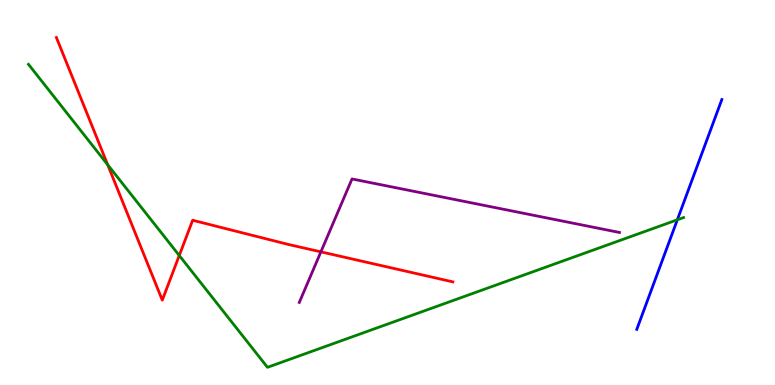[{'lines': ['blue', 'red'], 'intersections': []}, {'lines': ['green', 'red'], 'intersections': [{'x': 1.39, 'y': 5.72}, {'x': 2.31, 'y': 3.36}]}, {'lines': ['purple', 'red'], 'intersections': [{'x': 4.14, 'y': 3.46}]}, {'lines': ['blue', 'green'], 'intersections': [{'x': 8.74, 'y': 4.29}]}, {'lines': ['blue', 'purple'], 'intersections': []}, {'lines': ['green', 'purple'], 'intersections': []}]